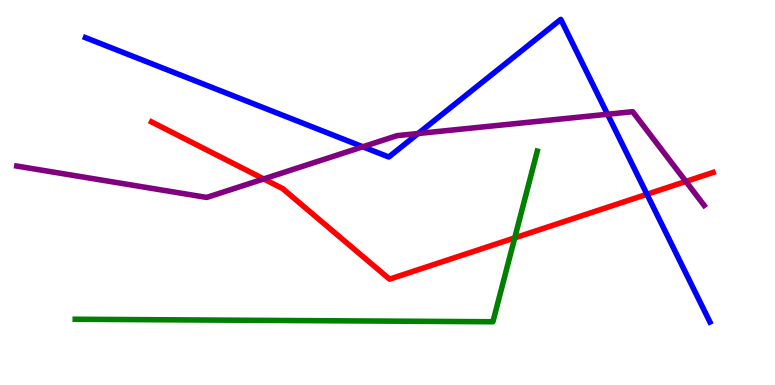[{'lines': ['blue', 'red'], 'intersections': [{'x': 8.35, 'y': 4.95}]}, {'lines': ['green', 'red'], 'intersections': [{'x': 6.64, 'y': 3.82}]}, {'lines': ['purple', 'red'], 'intersections': [{'x': 3.4, 'y': 5.35}, {'x': 8.85, 'y': 5.29}]}, {'lines': ['blue', 'green'], 'intersections': []}, {'lines': ['blue', 'purple'], 'intersections': [{'x': 4.68, 'y': 6.19}, {'x': 5.4, 'y': 6.53}, {'x': 7.84, 'y': 7.03}]}, {'lines': ['green', 'purple'], 'intersections': []}]